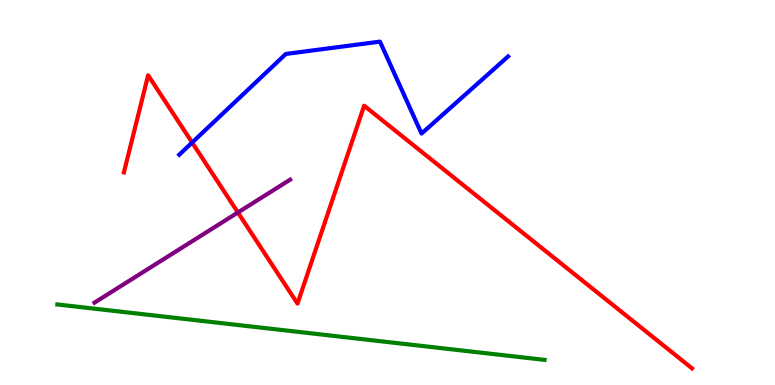[{'lines': ['blue', 'red'], 'intersections': [{'x': 2.48, 'y': 6.3}]}, {'lines': ['green', 'red'], 'intersections': []}, {'lines': ['purple', 'red'], 'intersections': [{'x': 3.07, 'y': 4.48}]}, {'lines': ['blue', 'green'], 'intersections': []}, {'lines': ['blue', 'purple'], 'intersections': []}, {'lines': ['green', 'purple'], 'intersections': []}]